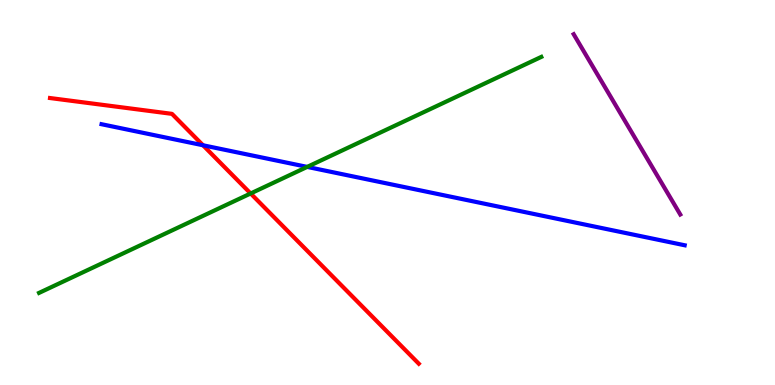[{'lines': ['blue', 'red'], 'intersections': [{'x': 2.62, 'y': 6.23}]}, {'lines': ['green', 'red'], 'intersections': [{'x': 3.23, 'y': 4.97}]}, {'lines': ['purple', 'red'], 'intersections': []}, {'lines': ['blue', 'green'], 'intersections': [{'x': 3.96, 'y': 5.66}]}, {'lines': ['blue', 'purple'], 'intersections': []}, {'lines': ['green', 'purple'], 'intersections': []}]